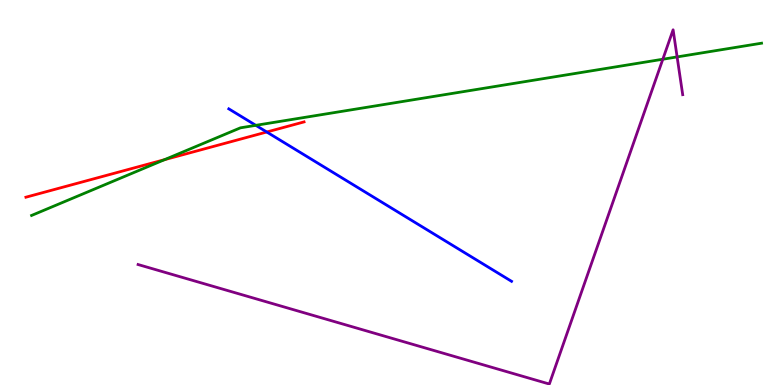[{'lines': ['blue', 'red'], 'intersections': [{'x': 3.44, 'y': 6.57}]}, {'lines': ['green', 'red'], 'intersections': [{'x': 2.12, 'y': 5.85}]}, {'lines': ['purple', 'red'], 'intersections': []}, {'lines': ['blue', 'green'], 'intersections': [{'x': 3.3, 'y': 6.74}]}, {'lines': ['blue', 'purple'], 'intersections': []}, {'lines': ['green', 'purple'], 'intersections': [{'x': 8.55, 'y': 8.46}, {'x': 8.74, 'y': 8.52}]}]